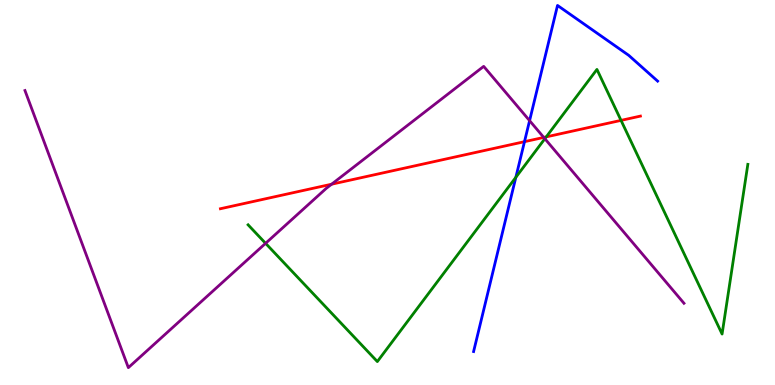[{'lines': ['blue', 'red'], 'intersections': [{'x': 6.77, 'y': 6.32}]}, {'lines': ['green', 'red'], 'intersections': [{'x': 7.05, 'y': 6.44}, {'x': 8.01, 'y': 6.87}]}, {'lines': ['purple', 'red'], 'intersections': [{'x': 4.28, 'y': 5.22}, {'x': 7.02, 'y': 6.43}]}, {'lines': ['blue', 'green'], 'intersections': [{'x': 6.66, 'y': 5.39}]}, {'lines': ['blue', 'purple'], 'intersections': [{'x': 6.83, 'y': 6.87}]}, {'lines': ['green', 'purple'], 'intersections': [{'x': 3.43, 'y': 3.68}, {'x': 7.03, 'y': 6.4}]}]